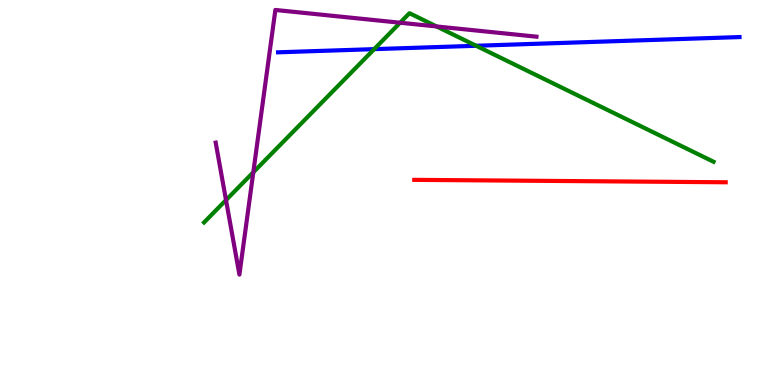[{'lines': ['blue', 'red'], 'intersections': []}, {'lines': ['green', 'red'], 'intersections': []}, {'lines': ['purple', 'red'], 'intersections': []}, {'lines': ['blue', 'green'], 'intersections': [{'x': 4.83, 'y': 8.72}, {'x': 6.14, 'y': 8.81}]}, {'lines': ['blue', 'purple'], 'intersections': []}, {'lines': ['green', 'purple'], 'intersections': [{'x': 2.92, 'y': 4.8}, {'x': 3.27, 'y': 5.53}, {'x': 5.16, 'y': 9.41}, {'x': 5.63, 'y': 9.31}]}]